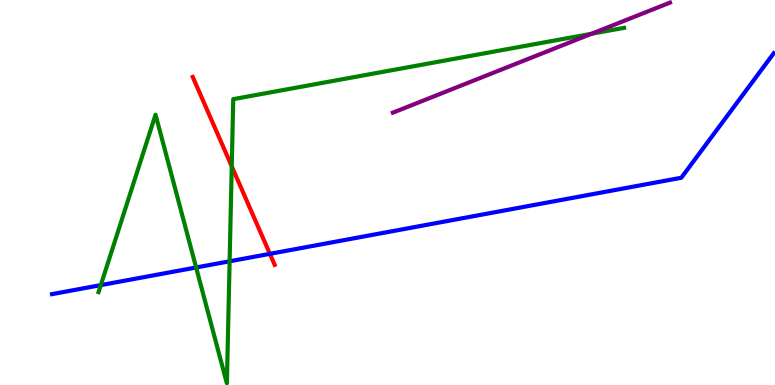[{'lines': ['blue', 'red'], 'intersections': [{'x': 3.48, 'y': 3.41}]}, {'lines': ['green', 'red'], 'intersections': [{'x': 2.99, 'y': 5.68}]}, {'lines': ['purple', 'red'], 'intersections': []}, {'lines': ['blue', 'green'], 'intersections': [{'x': 1.3, 'y': 2.59}, {'x': 2.53, 'y': 3.05}, {'x': 2.96, 'y': 3.21}]}, {'lines': ['blue', 'purple'], 'intersections': []}, {'lines': ['green', 'purple'], 'intersections': [{'x': 7.63, 'y': 9.12}]}]